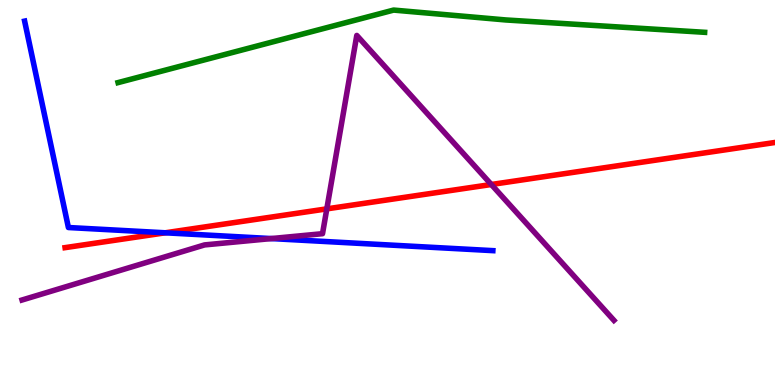[{'lines': ['blue', 'red'], 'intersections': [{'x': 2.13, 'y': 3.95}]}, {'lines': ['green', 'red'], 'intersections': []}, {'lines': ['purple', 'red'], 'intersections': [{'x': 4.22, 'y': 4.57}, {'x': 6.34, 'y': 5.21}]}, {'lines': ['blue', 'green'], 'intersections': []}, {'lines': ['blue', 'purple'], 'intersections': [{'x': 3.5, 'y': 3.8}]}, {'lines': ['green', 'purple'], 'intersections': []}]